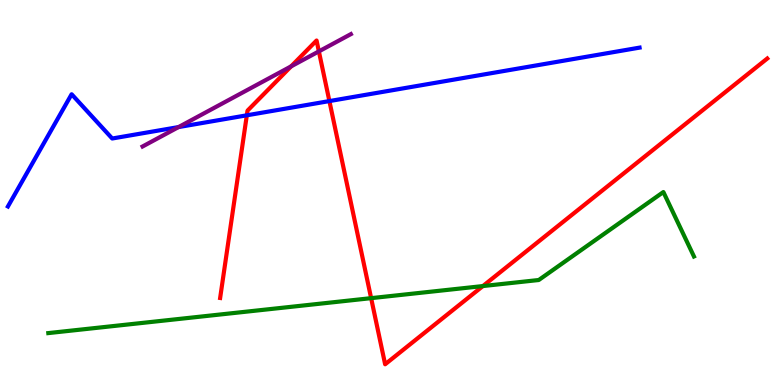[{'lines': ['blue', 'red'], 'intersections': [{'x': 3.18, 'y': 7.0}, {'x': 4.25, 'y': 7.37}]}, {'lines': ['green', 'red'], 'intersections': [{'x': 4.79, 'y': 2.26}, {'x': 6.23, 'y': 2.57}]}, {'lines': ['purple', 'red'], 'intersections': [{'x': 3.76, 'y': 8.28}, {'x': 4.11, 'y': 8.67}]}, {'lines': ['blue', 'green'], 'intersections': []}, {'lines': ['blue', 'purple'], 'intersections': [{'x': 2.3, 'y': 6.7}]}, {'lines': ['green', 'purple'], 'intersections': []}]